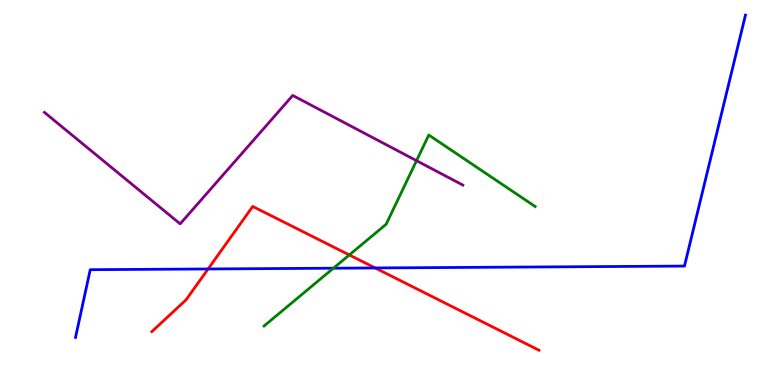[{'lines': ['blue', 'red'], 'intersections': [{'x': 2.69, 'y': 3.01}, {'x': 4.84, 'y': 3.04}]}, {'lines': ['green', 'red'], 'intersections': [{'x': 4.51, 'y': 3.38}]}, {'lines': ['purple', 'red'], 'intersections': []}, {'lines': ['blue', 'green'], 'intersections': [{'x': 4.3, 'y': 3.03}]}, {'lines': ['blue', 'purple'], 'intersections': []}, {'lines': ['green', 'purple'], 'intersections': [{'x': 5.37, 'y': 5.83}]}]